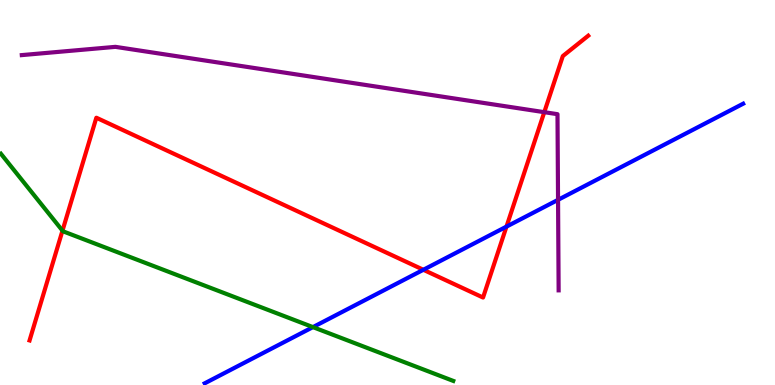[{'lines': ['blue', 'red'], 'intersections': [{'x': 5.46, 'y': 2.99}, {'x': 6.54, 'y': 4.11}]}, {'lines': ['green', 'red'], 'intersections': [{'x': 0.806, 'y': 4.01}]}, {'lines': ['purple', 'red'], 'intersections': [{'x': 7.02, 'y': 7.09}]}, {'lines': ['blue', 'green'], 'intersections': [{'x': 4.04, 'y': 1.5}]}, {'lines': ['blue', 'purple'], 'intersections': [{'x': 7.2, 'y': 4.81}]}, {'lines': ['green', 'purple'], 'intersections': []}]